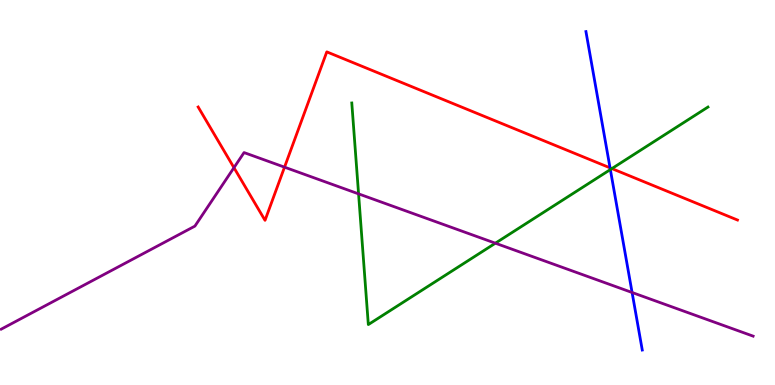[{'lines': ['blue', 'red'], 'intersections': [{'x': 7.87, 'y': 5.64}]}, {'lines': ['green', 'red'], 'intersections': [{'x': 7.9, 'y': 5.62}]}, {'lines': ['purple', 'red'], 'intersections': [{'x': 3.02, 'y': 5.64}, {'x': 3.67, 'y': 5.66}]}, {'lines': ['blue', 'green'], 'intersections': [{'x': 7.88, 'y': 5.6}]}, {'lines': ['blue', 'purple'], 'intersections': [{'x': 8.16, 'y': 2.4}]}, {'lines': ['green', 'purple'], 'intersections': [{'x': 4.63, 'y': 4.96}, {'x': 6.39, 'y': 3.68}]}]